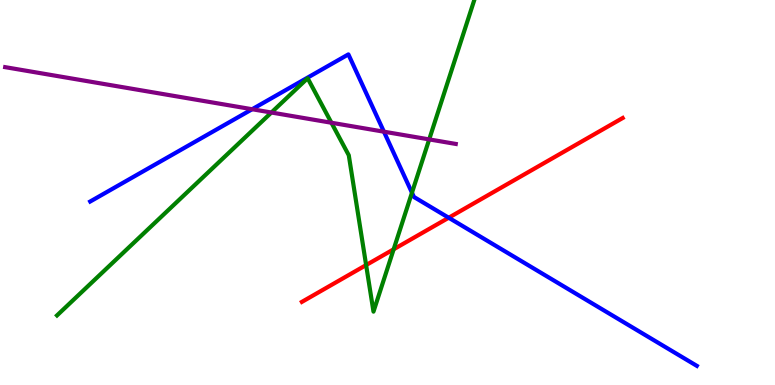[{'lines': ['blue', 'red'], 'intersections': [{'x': 5.79, 'y': 4.34}]}, {'lines': ['green', 'red'], 'intersections': [{'x': 4.72, 'y': 3.12}, {'x': 5.08, 'y': 3.53}]}, {'lines': ['purple', 'red'], 'intersections': []}, {'lines': ['blue', 'green'], 'intersections': [{'x': 5.32, 'y': 4.99}]}, {'lines': ['blue', 'purple'], 'intersections': [{'x': 3.25, 'y': 7.16}, {'x': 4.95, 'y': 6.58}]}, {'lines': ['green', 'purple'], 'intersections': [{'x': 3.5, 'y': 7.08}, {'x': 4.28, 'y': 6.81}, {'x': 5.54, 'y': 6.38}]}]